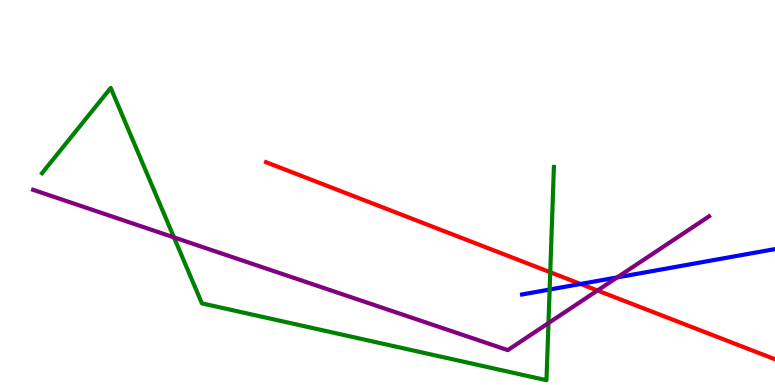[{'lines': ['blue', 'red'], 'intersections': [{'x': 7.49, 'y': 2.62}]}, {'lines': ['green', 'red'], 'intersections': [{'x': 7.1, 'y': 2.93}]}, {'lines': ['purple', 'red'], 'intersections': [{'x': 7.71, 'y': 2.45}]}, {'lines': ['blue', 'green'], 'intersections': [{'x': 7.09, 'y': 2.48}]}, {'lines': ['blue', 'purple'], 'intersections': [{'x': 7.96, 'y': 2.79}]}, {'lines': ['green', 'purple'], 'intersections': [{'x': 2.24, 'y': 3.83}, {'x': 7.08, 'y': 1.61}]}]